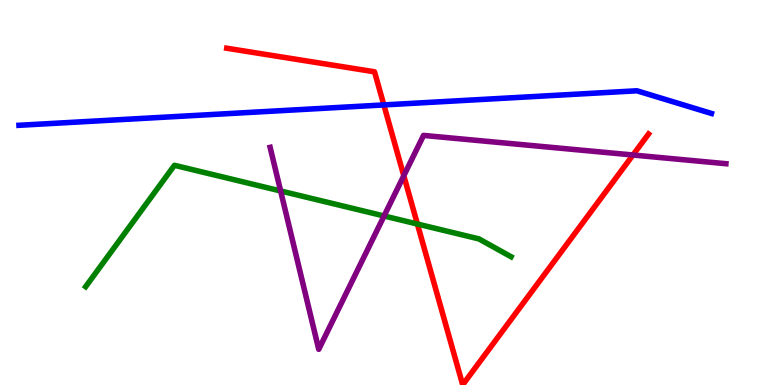[{'lines': ['blue', 'red'], 'intersections': [{'x': 4.95, 'y': 7.27}]}, {'lines': ['green', 'red'], 'intersections': [{'x': 5.39, 'y': 4.18}]}, {'lines': ['purple', 'red'], 'intersections': [{'x': 5.21, 'y': 5.44}, {'x': 8.17, 'y': 5.97}]}, {'lines': ['blue', 'green'], 'intersections': []}, {'lines': ['blue', 'purple'], 'intersections': []}, {'lines': ['green', 'purple'], 'intersections': [{'x': 3.62, 'y': 5.04}, {'x': 4.96, 'y': 4.39}]}]